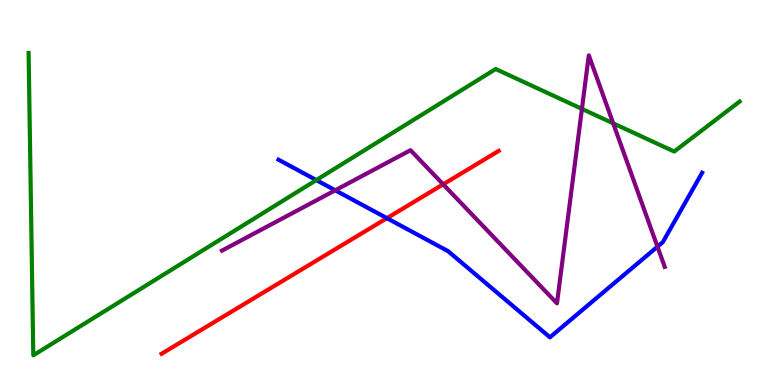[{'lines': ['blue', 'red'], 'intersections': [{'x': 4.99, 'y': 4.33}]}, {'lines': ['green', 'red'], 'intersections': []}, {'lines': ['purple', 'red'], 'intersections': [{'x': 5.72, 'y': 5.21}]}, {'lines': ['blue', 'green'], 'intersections': [{'x': 4.08, 'y': 5.32}]}, {'lines': ['blue', 'purple'], 'intersections': [{'x': 4.33, 'y': 5.06}, {'x': 8.48, 'y': 3.59}]}, {'lines': ['green', 'purple'], 'intersections': [{'x': 7.51, 'y': 7.17}, {'x': 7.91, 'y': 6.8}]}]